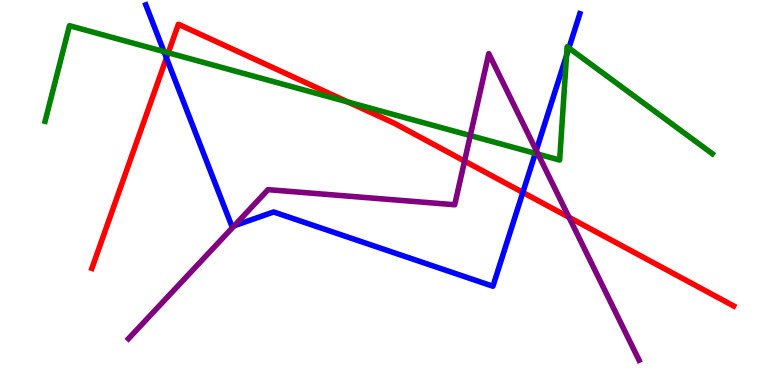[{'lines': ['blue', 'red'], 'intersections': [{'x': 2.15, 'y': 8.49}, {'x': 6.75, 'y': 5.0}]}, {'lines': ['green', 'red'], 'intersections': [{'x': 2.17, 'y': 8.63}, {'x': 4.49, 'y': 7.35}]}, {'lines': ['purple', 'red'], 'intersections': [{'x': 5.99, 'y': 5.82}, {'x': 7.34, 'y': 4.36}]}, {'lines': ['blue', 'green'], 'intersections': [{'x': 2.12, 'y': 8.66}, {'x': 6.91, 'y': 6.02}, {'x': 7.31, 'y': 8.56}, {'x': 7.34, 'y': 8.75}]}, {'lines': ['blue', 'purple'], 'intersections': [{'x': 3.02, 'y': 4.14}, {'x': 6.92, 'y': 6.09}]}, {'lines': ['green', 'purple'], 'intersections': [{'x': 6.07, 'y': 6.48}, {'x': 6.94, 'y': 6.0}]}]